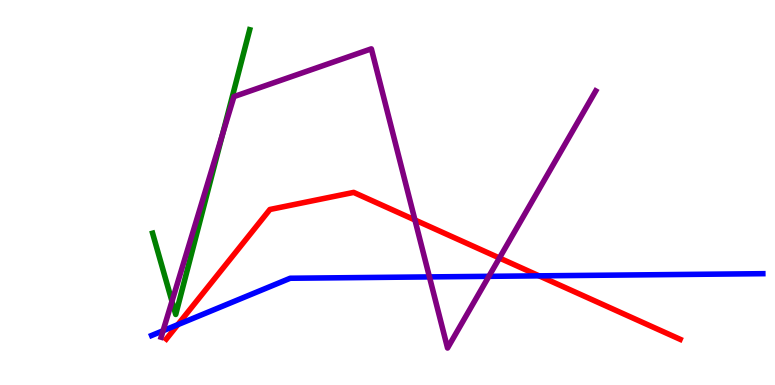[{'lines': ['blue', 'red'], 'intersections': [{'x': 2.29, 'y': 1.57}, {'x': 6.96, 'y': 2.84}]}, {'lines': ['green', 'red'], 'intersections': []}, {'lines': ['purple', 'red'], 'intersections': [{'x': 5.35, 'y': 4.29}, {'x': 6.44, 'y': 3.3}]}, {'lines': ['blue', 'green'], 'intersections': []}, {'lines': ['blue', 'purple'], 'intersections': [{'x': 2.1, 'y': 1.41}, {'x': 5.54, 'y': 2.81}, {'x': 6.31, 'y': 2.82}]}, {'lines': ['green', 'purple'], 'intersections': [{'x': 2.22, 'y': 2.17}, {'x': 2.87, 'y': 6.51}]}]